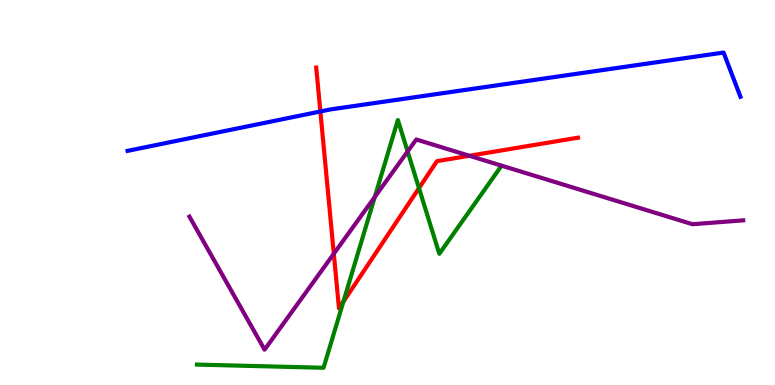[{'lines': ['blue', 'red'], 'intersections': [{'x': 4.13, 'y': 7.1}]}, {'lines': ['green', 'red'], 'intersections': [{'x': 4.43, 'y': 2.16}, {'x': 5.41, 'y': 5.11}]}, {'lines': ['purple', 'red'], 'intersections': [{'x': 4.31, 'y': 3.41}, {'x': 6.06, 'y': 5.95}]}, {'lines': ['blue', 'green'], 'intersections': []}, {'lines': ['blue', 'purple'], 'intersections': []}, {'lines': ['green', 'purple'], 'intersections': [{'x': 4.84, 'y': 4.88}, {'x': 5.26, 'y': 6.07}]}]